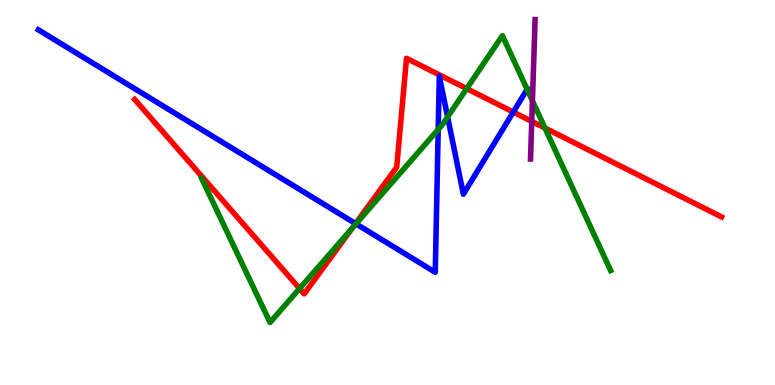[{'lines': ['blue', 'red'], 'intersections': [{'x': 4.59, 'y': 4.19}, {'x': 6.62, 'y': 7.09}]}, {'lines': ['green', 'red'], 'intersections': [{'x': 3.87, 'y': 2.51}, {'x': 4.54, 'y': 4.07}, {'x': 6.02, 'y': 7.7}, {'x': 7.03, 'y': 6.68}]}, {'lines': ['purple', 'red'], 'intersections': [{'x': 6.86, 'y': 6.85}]}, {'lines': ['blue', 'green'], 'intersections': [{'x': 4.59, 'y': 4.19}, {'x': 5.65, 'y': 6.64}, {'x': 5.78, 'y': 6.96}, {'x': 6.8, 'y': 7.68}]}, {'lines': ['blue', 'purple'], 'intersections': []}, {'lines': ['green', 'purple'], 'intersections': [{'x': 6.87, 'y': 7.38}]}]